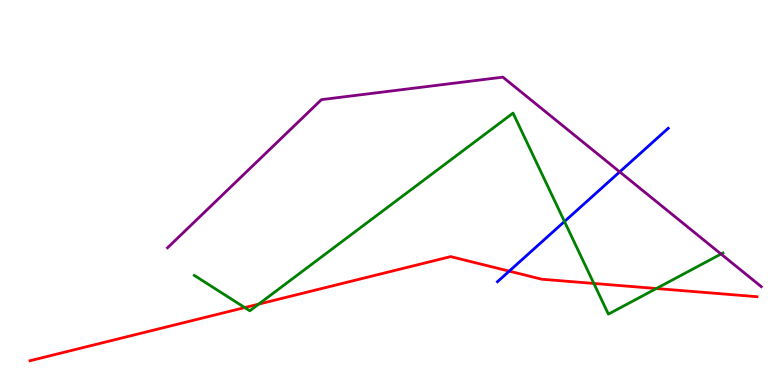[{'lines': ['blue', 'red'], 'intersections': [{'x': 6.57, 'y': 2.96}]}, {'lines': ['green', 'red'], 'intersections': [{'x': 3.16, 'y': 2.01}, {'x': 3.34, 'y': 2.1}, {'x': 7.66, 'y': 2.64}, {'x': 8.47, 'y': 2.51}]}, {'lines': ['purple', 'red'], 'intersections': []}, {'lines': ['blue', 'green'], 'intersections': [{'x': 7.28, 'y': 4.25}]}, {'lines': ['blue', 'purple'], 'intersections': [{'x': 8.0, 'y': 5.54}]}, {'lines': ['green', 'purple'], 'intersections': [{'x': 9.3, 'y': 3.4}]}]